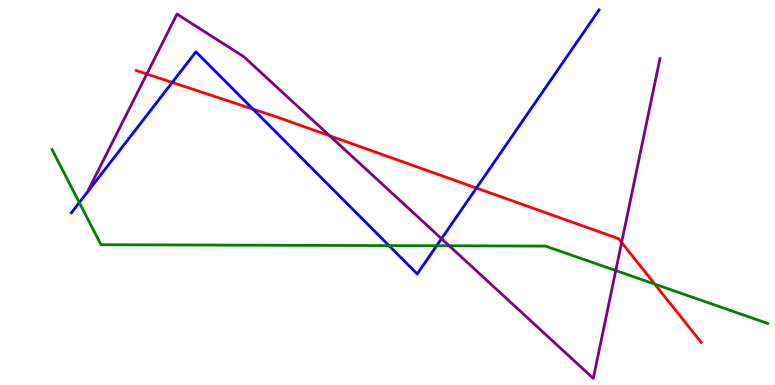[{'lines': ['blue', 'red'], 'intersections': [{'x': 2.22, 'y': 7.86}, {'x': 3.26, 'y': 7.17}, {'x': 6.15, 'y': 5.12}]}, {'lines': ['green', 'red'], 'intersections': [{'x': 8.45, 'y': 2.62}]}, {'lines': ['purple', 'red'], 'intersections': [{'x': 1.89, 'y': 8.08}, {'x': 4.25, 'y': 6.47}, {'x': 8.02, 'y': 3.7}]}, {'lines': ['blue', 'green'], 'intersections': [{'x': 1.02, 'y': 4.74}, {'x': 5.02, 'y': 3.62}, {'x': 5.63, 'y': 3.62}]}, {'lines': ['blue', 'purple'], 'intersections': [{'x': 5.7, 'y': 3.8}]}, {'lines': ['green', 'purple'], 'intersections': [{'x': 5.8, 'y': 3.62}, {'x': 7.95, 'y': 2.97}]}]